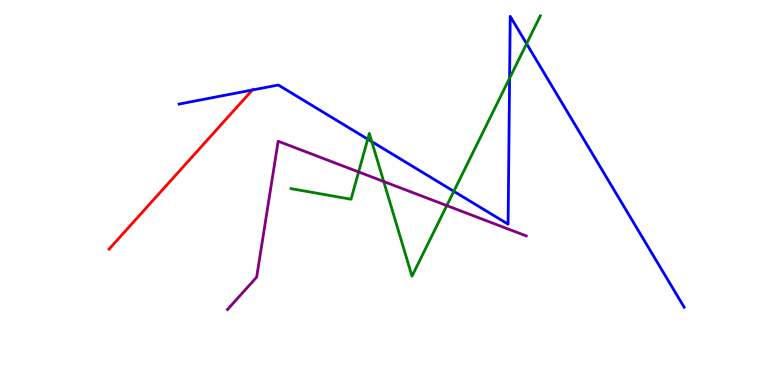[{'lines': ['blue', 'red'], 'intersections': [{'x': 3.26, 'y': 7.66}]}, {'lines': ['green', 'red'], 'intersections': []}, {'lines': ['purple', 'red'], 'intersections': []}, {'lines': ['blue', 'green'], 'intersections': [{'x': 4.74, 'y': 6.39}, {'x': 4.8, 'y': 6.32}, {'x': 5.86, 'y': 5.03}, {'x': 6.58, 'y': 7.97}, {'x': 6.79, 'y': 8.86}]}, {'lines': ['blue', 'purple'], 'intersections': []}, {'lines': ['green', 'purple'], 'intersections': [{'x': 4.63, 'y': 5.53}, {'x': 4.95, 'y': 5.29}, {'x': 5.76, 'y': 4.66}]}]